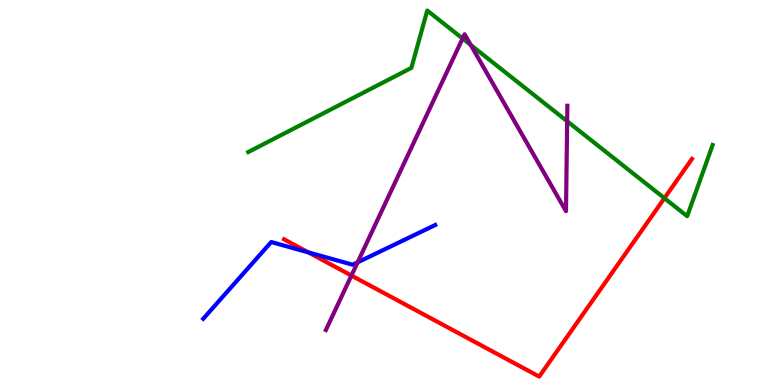[{'lines': ['blue', 'red'], 'intersections': [{'x': 3.98, 'y': 3.44}]}, {'lines': ['green', 'red'], 'intersections': [{'x': 8.57, 'y': 4.85}]}, {'lines': ['purple', 'red'], 'intersections': [{'x': 4.53, 'y': 2.84}]}, {'lines': ['blue', 'green'], 'intersections': []}, {'lines': ['blue', 'purple'], 'intersections': [{'x': 4.61, 'y': 3.19}]}, {'lines': ['green', 'purple'], 'intersections': [{'x': 5.97, 'y': 9.0}, {'x': 6.07, 'y': 8.83}, {'x': 7.32, 'y': 6.85}]}]